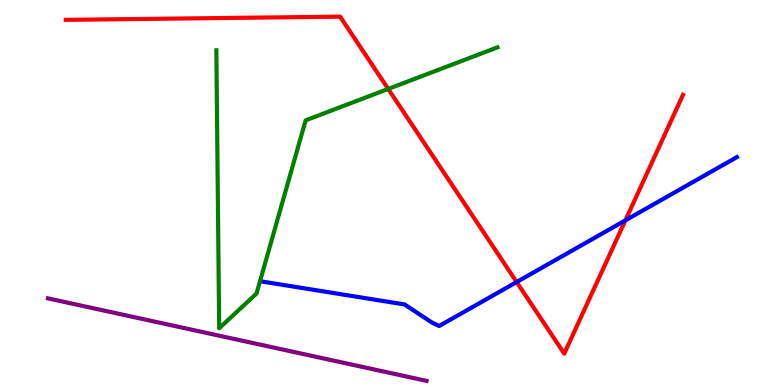[{'lines': ['blue', 'red'], 'intersections': [{'x': 6.67, 'y': 2.67}, {'x': 8.07, 'y': 4.28}]}, {'lines': ['green', 'red'], 'intersections': [{'x': 5.01, 'y': 7.69}]}, {'lines': ['purple', 'red'], 'intersections': []}, {'lines': ['blue', 'green'], 'intersections': []}, {'lines': ['blue', 'purple'], 'intersections': []}, {'lines': ['green', 'purple'], 'intersections': []}]